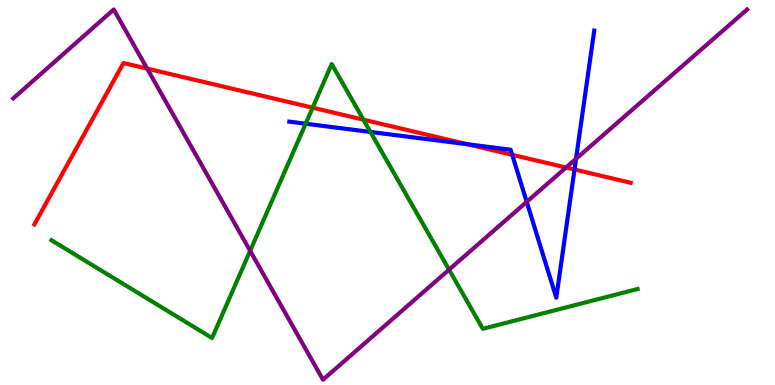[{'lines': ['blue', 'red'], 'intersections': [{'x': 6.03, 'y': 6.25}, {'x': 6.61, 'y': 5.98}, {'x': 7.41, 'y': 5.6}]}, {'lines': ['green', 'red'], 'intersections': [{'x': 4.03, 'y': 7.2}, {'x': 4.69, 'y': 6.89}]}, {'lines': ['purple', 'red'], 'intersections': [{'x': 1.9, 'y': 8.22}, {'x': 7.3, 'y': 5.65}]}, {'lines': ['blue', 'green'], 'intersections': [{'x': 3.94, 'y': 6.79}, {'x': 4.78, 'y': 6.57}]}, {'lines': ['blue', 'purple'], 'intersections': [{'x': 6.8, 'y': 4.76}, {'x': 7.43, 'y': 5.87}]}, {'lines': ['green', 'purple'], 'intersections': [{'x': 3.23, 'y': 3.49}, {'x': 5.79, 'y': 3.0}]}]